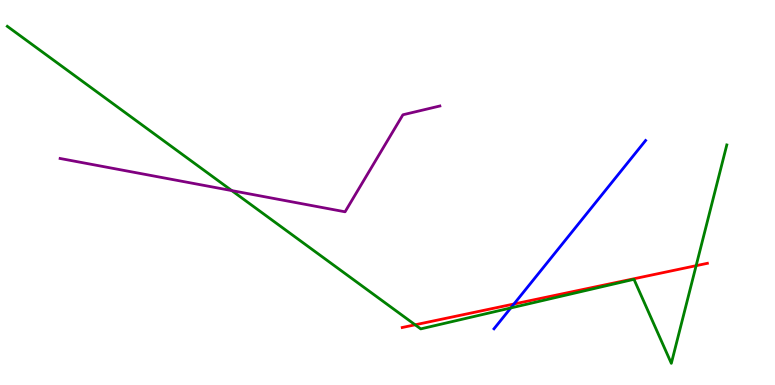[{'lines': ['blue', 'red'], 'intersections': [{'x': 6.63, 'y': 2.1}]}, {'lines': ['green', 'red'], 'intersections': [{'x': 5.36, 'y': 1.56}, {'x': 8.98, 'y': 3.1}]}, {'lines': ['purple', 'red'], 'intersections': []}, {'lines': ['blue', 'green'], 'intersections': [{'x': 6.59, 'y': 2.0}]}, {'lines': ['blue', 'purple'], 'intersections': []}, {'lines': ['green', 'purple'], 'intersections': [{'x': 2.99, 'y': 5.05}]}]